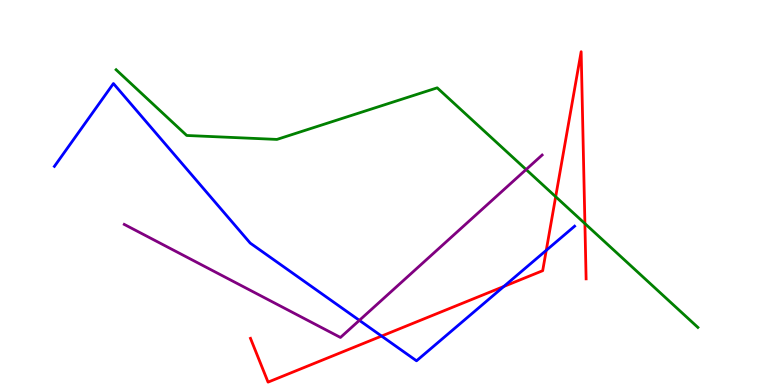[{'lines': ['blue', 'red'], 'intersections': [{'x': 4.92, 'y': 1.27}, {'x': 6.5, 'y': 2.56}, {'x': 7.05, 'y': 3.5}]}, {'lines': ['green', 'red'], 'intersections': [{'x': 7.17, 'y': 4.89}, {'x': 7.55, 'y': 4.19}]}, {'lines': ['purple', 'red'], 'intersections': []}, {'lines': ['blue', 'green'], 'intersections': []}, {'lines': ['blue', 'purple'], 'intersections': [{'x': 4.64, 'y': 1.68}]}, {'lines': ['green', 'purple'], 'intersections': [{'x': 6.79, 'y': 5.6}]}]